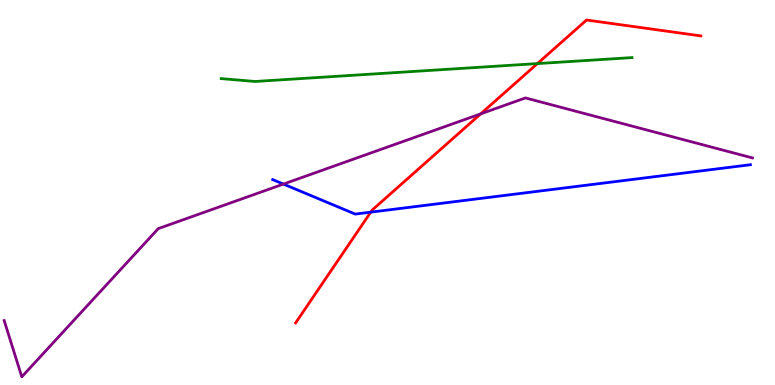[{'lines': ['blue', 'red'], 'intersections': [{'x': 4.78, 'y': 4.49}]}, {'lines': ['green', 'red'], 'intersections': [{'x': 6.93, 'y': 8.35}]}, {'lines': ['purple', 'red'], 'intersections': [{'x': 6.2, 'y': 7.04}]}, {'lines': ['blue', 'green'], 'intersections': []}, {'lines': ['blue', 'purple'], 'intersections': [{'x': 3.66, 'y': 5.22}]}, {'lines': ['green', 'purple'], 'intersections': []}]